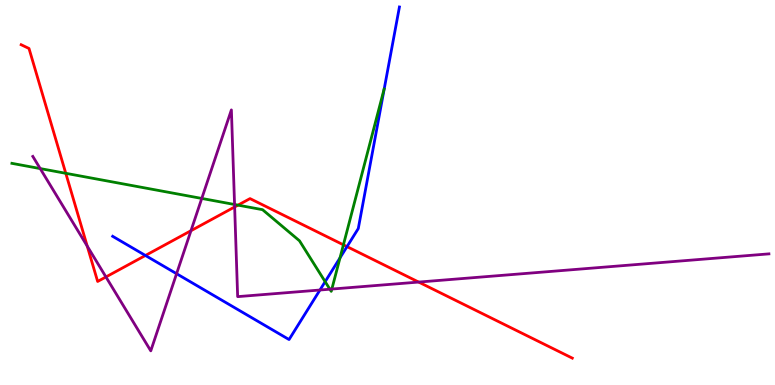[{'lines': ['blue', 'red'], 'intersections': [{'x': 1.88, 'y': 3.36}, {'x': 4.48, 'y': 3.59}]}, {'lines': ['green', 'red'], 'intersections': [{'x': 0.849, 'y': 5.5}, {'x': 3.07, 'y': 4.67}, {'x': 4.43, 'y': 3.64}]}, {'lines': ['purple', 'red'], 'intersections': [{'x': 1.13, 'y': 3.61}, {'x': 1.37, 'y': 2.81}, {'x': 2.46, 'y': 4.01}, {'x': 3.03, 'y': 4.62}, {'x': 5.4, 'y': 2.67}]}, {'lines': ['blue', 'green'], 'intersections': [{'x': 4.2, 'y': 2.68}, {'x': 4.39, 'y': 3.3}]}, {'lines': ['blue', 'purple'], 'intersections': [{'x': 2.28, 'y': 2.89}, {'x': 4.13, 'y': 2.47}]}, {'lines': ['green', 'purple'], 'intersections': [{'x': 0.519, 'y': 5.62}, {'x': 2.6, 'y': 4.85}, {'x': 3.03, 'y': 4.69}, {'x': 4.26, 'y': 2.49}, {'x': 4.28, 'y': 2.49}]}]